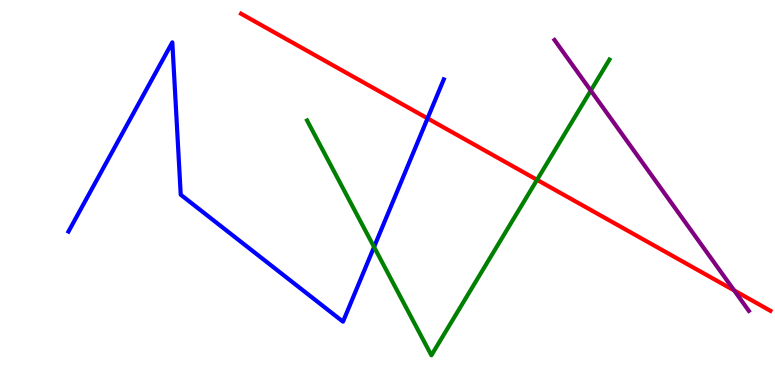[{'lines': ['blue', 'red'], 'intersections': [{'x': 5.52, 'y': 6.93}]}, {'lines': ['green', 'red'], 'intersections': [{'x': 6.93, 'y': 5.33}]}, {'lines': ['purple', 'red'], 'intersections': [{'x': 9.47, 'y': 2.46}]}, {'lines': ['blue', 'green'], 'intersections': [{'x': 4.83, 'y': 3.58}]}, {'lines': ['blue', 'purple'], 'intersections': []}, {'lines': ['green', 'purple'], 'intersections': [{'x': 7.62, 'y': 7.65}]}]